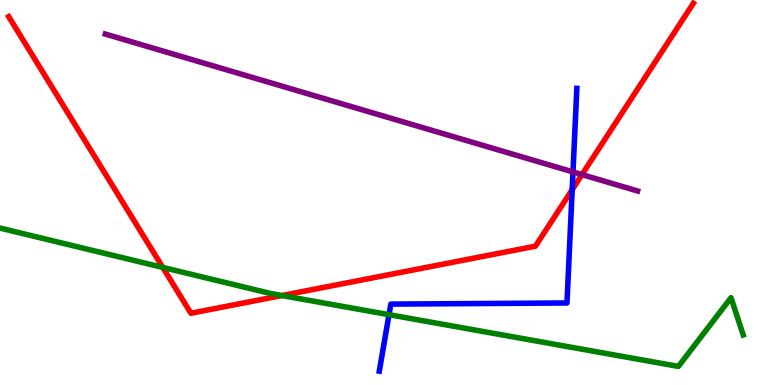[{'lines': ['blue', 'red'], 'intersections': [{'x': 7.38, 'y': 5.07}]}, {'lines': ['green', 'red'], 'intersections': [{'x': 2.1, 'y': 3.05}, {'x': 3.64, 'y': 2.32}]}, {'lines': ['purple', 'red'], 'intersections': [{'x': 7.51, 'y': 5.47}]}, {'lines': ['blue', 'green'], 'intersections': [{'x': 5.02, 'y': 1.83}]}, {'lines': ['blue', 'purple'], 'intersections': [{'x': 7.39, 'y': 5.53}]}, {'lines': ['green', 'purple'], 'intersections': []}]